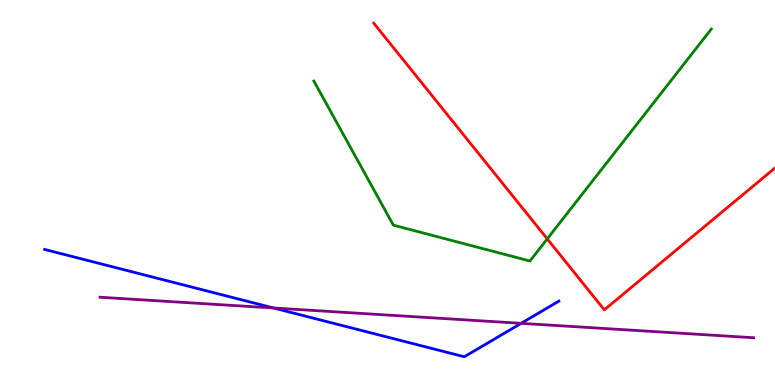[{'lines': ['blue', 'red'], 'intersections': []}, {'lines': ['green', 'red'], 'intersections': [{'x': 7.06, 'y': 3.8}]}, {'lines': ['purple', 'red'], 'intersections': []}, {'lines': ['blue', 'green'], 'intersections': []}, {'lines': ['blue', 'purple'], 'intersections': [{'x': 3.53, 'y': 2.0}, {'x': 6.72, 'y': 1.6}]}, {'lines': ['green', 'purple'], 'intersections': []}]